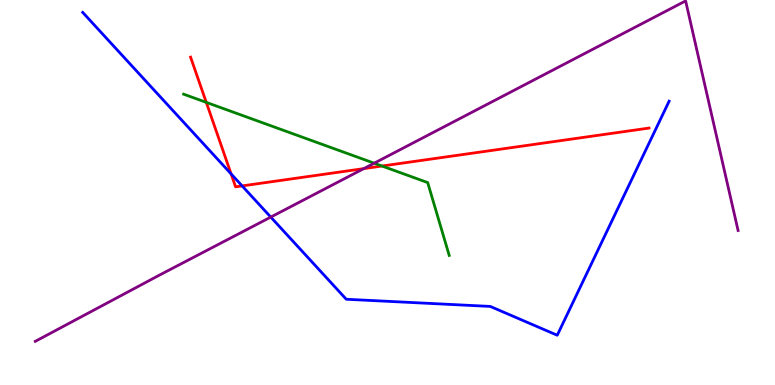[{'lines': ['blue', 'red'], 'intersections': [{'x': 2.98, 'y': 5.48}, {'x': 3.12, 'y': 5.17}]}, {'lines': ['green', 'red'], 'intersections': [{'x': 2.66, 'y': 7.34}, {'x': 4.93, 'y': 5.69}]}, {'lines': ['purple', 'red'], 'intersections': [{'x': 4.69, 'y': 5.62}]}, {'lines': ['blue', 'green'], 'intersections': []}, {'lines': ['blue', 'purple'], 'intersections': [{'x': 3.49, 'y': 4.36}]}, {'lines': ['green', 'purple'], 'intersections': [{'x': 4.83, 'y': 5.76}]}]